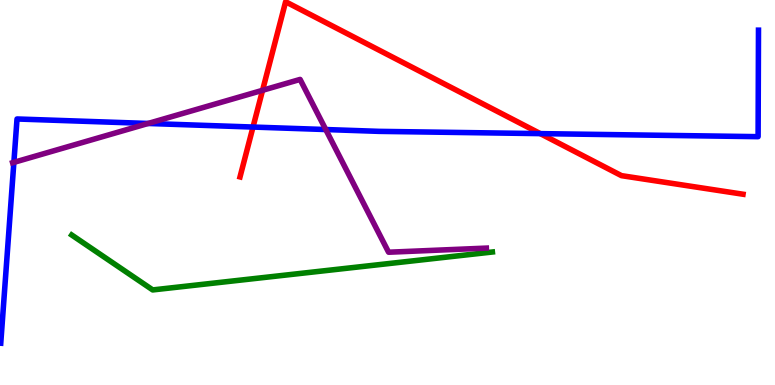[{'lines': ['blue', 'red'], 'intersections': [{'x': 3.26, 'y': 6.7}, {'x': 6.97, 'y': 6.53}]}, {'lines': ['green', 'red'], 'intersections': []}, {'lines': ['purple', 'red'], 'intersections': [{'x': 3.39, 'y': 7.65}]}, {'lines': ['blue', 'green'], 'intersections': []}, {'lines': ['blue', 'purple'], 'intersections': [{'x': 0.179, 'y': 5.78}, {'x': 1.91, 'y': 6.79}, {'x': 4.2, 'y': 6.64}]}, {'lines': ['green', 'purple'], 'intersections': []}]